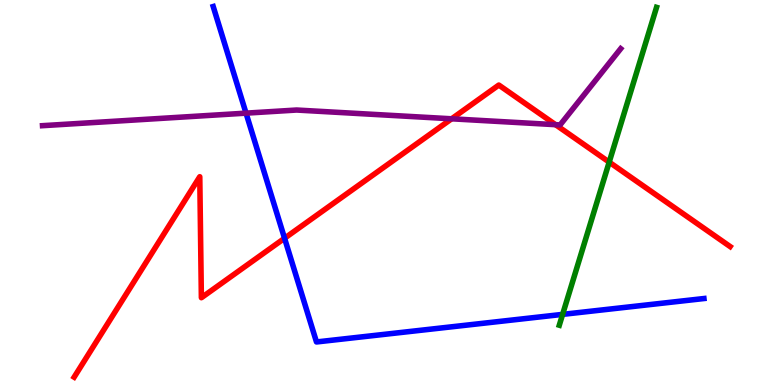[{'lines': ['blue', 'red'], 'intersections': [{'x': 3.67, 'y': 3.81}]}, {'lines': ['green', 'red'], 'intersections': [{'x': 7.86, 'y': 5.79}]}, {'lines': ['purple', 'red'], 'intersections': [{'x': 5.83, 'y': 6.91}, {'x': 7.17, 'y': 6.76}]}, {'lines': ['blue', 'green'], 'intersections': [{'x': 7.26, 'y': 1.83}]}, {'lines': ['blue', 'purple'], 'intersections': [{'x': 3.17, 'y': 7.06}]}, {'lines': ['green', 'purple'], 'intersections': []}]